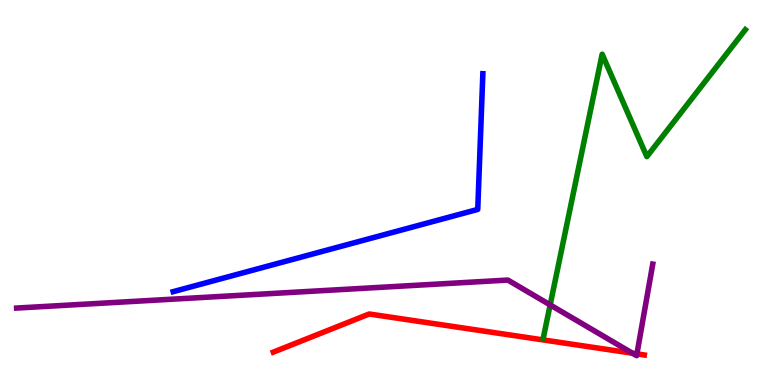[{'lines': ['blue', 'red'], 'intersections': []}, {'lines': ['green', 'red'], 'intersections': []}, {'lines': ['purple', 'red'], 'intersections': [{'x': 8.16, 'y': 0.826}, {'x': 8.22, 'y': 0.808}]}, {'lines': ['blue', 'green'], 'intersections': []}, {'lines': ['blue', 'purple'], 'intersections': []}, {'lines': ['green', 'purple'], 'intersections': [{'x': 7.1, 'y': 2.08}]}]